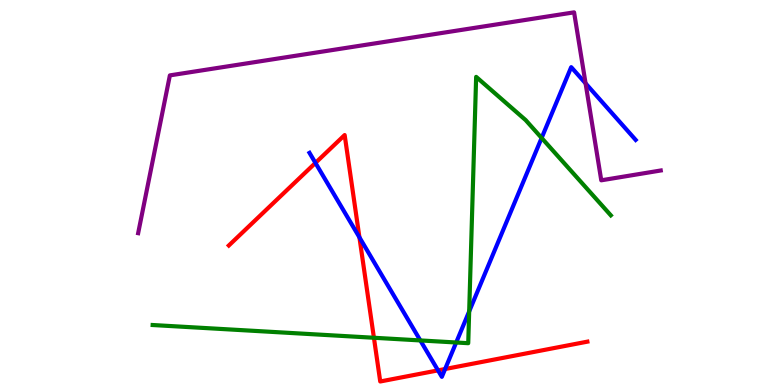[{'lines': ['blue', 'red'], 'intersections': [{'x': 4.07, 'y': 5.77}, {'x': 4.64, 'y': 3.84}, {'x': 5.65, 'y': 0.38}, {'x': 5.74, 'y': 0.415}]}, {'lines': ['green', 'red'], 'intersections': [{'x': 4.82, 'y': 1.23}]}, {'lines': ['purple', 'red'], 'intersections': []}, {'lines': ['blue', 'green'], 'intersections': [{'x': 5.42, 'y': 1.16}, {'x': 5.89, 'y': 1.1}, {'x': 6.05, 'y': 1.91}, {'x': 6.99, 'y': 6.42}]}, {'lines': ['blue', 'purple'], 'intersections': [{'x': 7.56, 'y': 7.83}]}, {'lines': ['green', 'purple'], 'intersections': []}]